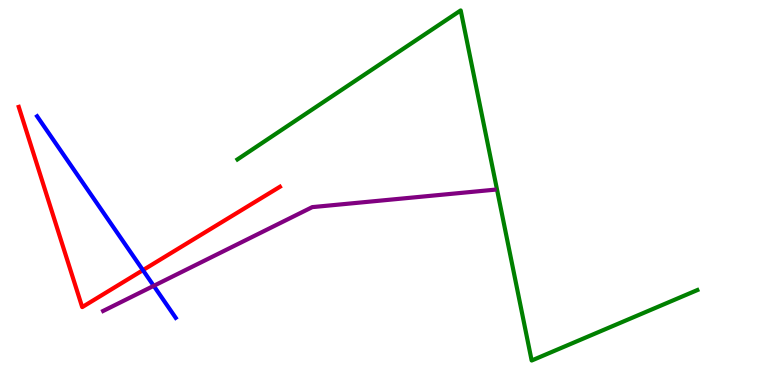[{'lines': ['blue', 'red'], 'intersections': [{'x': 1.84, 'y': 2.98}]}, {'lines': ['green', 'red'], 'intersections': []}, {'lines': ['purple', 'red'], 'intersections': []}, {'lines': ['blue', 'green'], 'intersections': []}, {'lines': ['blue', 'purple'], 'intersections': [{'x': 1.98, 'y': 2.58}]}, {'lines': ['green', 'purple'], 'intersections': []}]